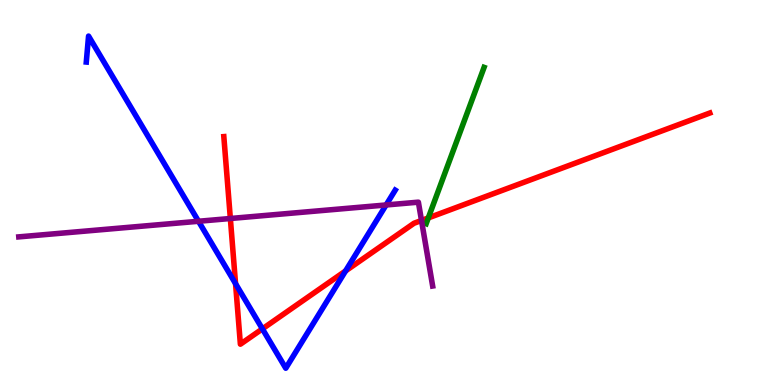[{'lines': ['blue', 'red'], 'intersections': [{'x': 3.04, 'y': 2.63}, {'x': 3.39, 'y': 1.46}, {'x': 4.46, 'y': 2.96}]}, {'lines': ['green', 'red'], 'intersections': [{'x': 5.53, 'y': 4.34}]}, {'lines': ['purple', 'red'], 'intersections': [{'x': 2.97, 'y': 4.32}, {'x': 5.44, 'y': 4.27}]}, {'lines': ['blue', 'green'], 'intersections': []}, {'lines': ['blue', 'purple'], 'intersections': [{'x': 2.56, 'y': 4.25}, {'x': 4.98, 'y': 4.68}]}, {'lines': ['green', 'purple'], 'intersections': []}]